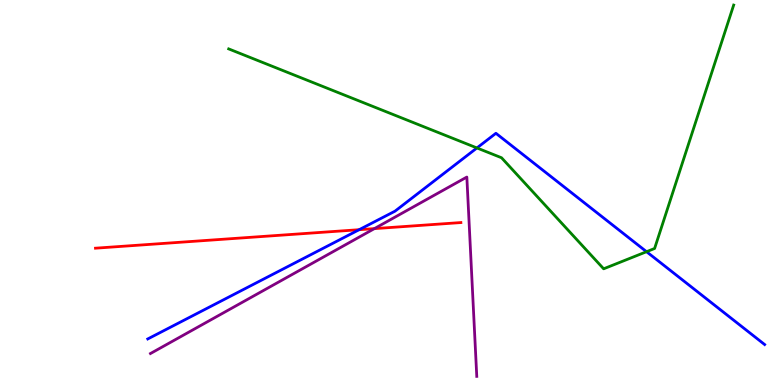[{'lines': ['blue', 'red'], 'intersections': [{'x': 4.63, 'y': 4.03}]}, {'lines': ['green', 'red'], 'intersections': []}, {'lines': ['purple', 'red'], 'intersections': [{'x': 4.83, 'y': 4.06}]}, {'lines': ['blue', 'green'], 'intersections': [{'x': 6.15, 'y': 6.16}, {'x': 8.34, 'y': 3.46}]}, {'lines': ['blue', 'purple'], 'intersections': []}, {'lines': ['green', 'purple'], 'intersections': []}]